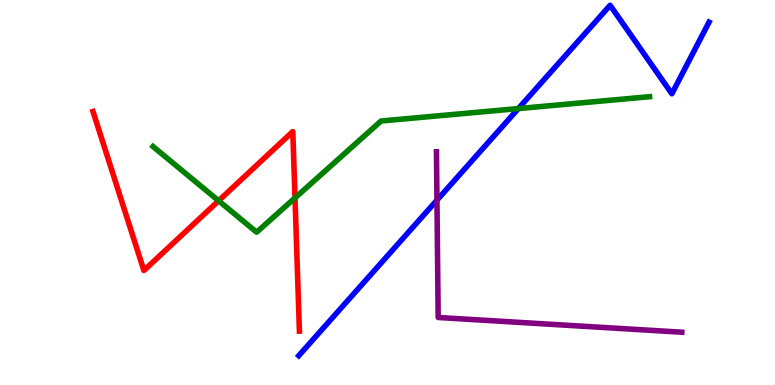[{'lines': ['blue', 'red'], 'intersections': []}, {'lines': ['green', 'red'], 'intersections': [{'x': 2.82, 'y': 4.79}, {'x': 3.81, 'y': 4.86}]}, {'lines': ['purple', 'red'], 'intersections': []}, {'lines': ['blue', 'green'], 'intersections': [{'x': 6.69, 'y': 7.18}]}, {'lines': ['blue', 'purple'], 'intersections': [{'x': 5.64, 'y': 4.8}]}, {'lines': ['green', 'purple'], 'intersections': []}]